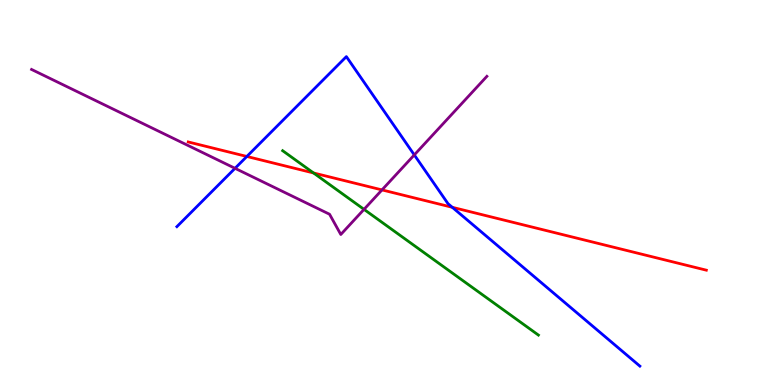[{'lines': ['blue', 'red'], 'intersections': [{'x': 3.19, 'y': 5.94}, {'x': 5.84, 'y': 4.62}]}, {'lines': ['green', 'red'], 'intersections': [{'x': 4.05, 'y': 5.51}]}, {'lines': ['purple', 'red'], 'intersections': [{'x': 4.93, 'y': 5.07}]}, {'lines': ['blue', 'green'], 'intersections': []}, {'lines': ['blue', 'purple'], 'intersections': [{'x': 3.03, 'y': 5.63}, {'x': 5.35, 'y': 5.98}]}, {'lines': ['green', 'purple'], 'intersections': [{'x': 4.7, 'y': 4.56}]}]